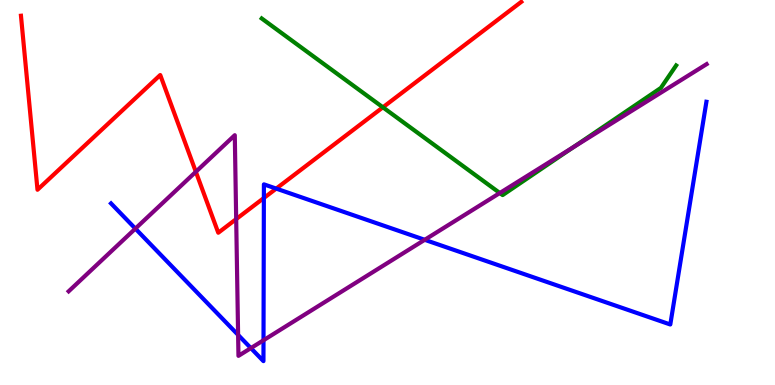[{'lines': ['blue', 'red'], 'intersections': [{'x': 3.4, 'y': 4.86}, {'x': 3.56, 'y': 5.1}]}, {'lines': ['green', 'red'], 'intersections': [{'x': 4.94, 'y': 7.21}]}, {'lines': ['purple', 'red'], 'intersections': [{'x': 2.53, 'y': 5.54}, {'x': 3.05, 'y': 4.31}]}, {'lines': ['blue', 'green'], 'intersections': []}, {'lines': ['blue', 'purple'], 'intersections': [{'x': 1.75, 'y': 4.06}, {'x': 3.07, 'y': 1.3}, {'x': 3.24, 'y': 0.958}, {'x': 3.4, 'y': 1.16}, {'x': 5.48, 'y': 3.77}]}, {'lines': ['green', 'purple'], 'intersections': [{'x': 6.45, 'y': 4.99}, {'x': 7.4, 'y': 6.18}]}]